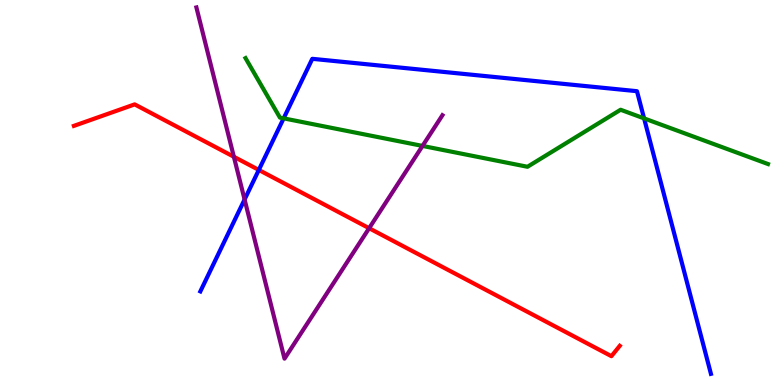[{'lines': ['blue', 'red'], 'intersections': [{'x': 3.34, 'y': 5.59}]}, {'lines': ['green', 'red'], 'intersections': []}, {'lines': ['purple', 'red'], 'intersections': [{'x': 3.02, 'y': 5.93}, {'x': 4.76, 'y': 4.07}]}, {'lines': ['blue', 'green'], 'intersections': [{'x': 3.66, 'y': 6.93}, {'x': 8.31, 'y': 6.92}]}, {'lines': ['blue', 'purple'], 'intersections': [{'x': 3.16, 'y': 4.82}]}, {'lines': ['green', 'purple'], 'intersections': [{'x': 5.45, 'y': 6.21}]}]